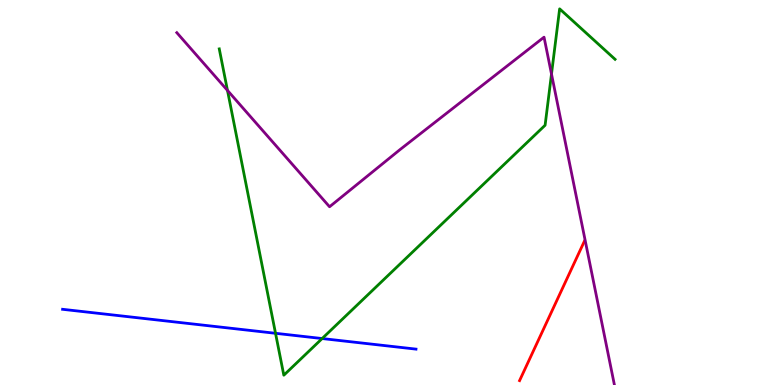[{'lines': ['blue', 'red'], 'intersections': []}, {'lines': ['green', 'red'], 'intersections': []}, {'lines': ['purple', 'red'], 'intersections': []}, {'lines': ['blue', 'green'], 'intersections': [{'x': 3.56, 'y': 1.34}, {'x': 4.16, 'y': 1.21}]}, {'lines': ['blue', 'purple'], 'intersections': []}, {'lines': ['green', 'purple'], 'intersections': [{'x': 2.94, 'y': 7.65}, {'x': 7.12, 'y': 8.08}]}]